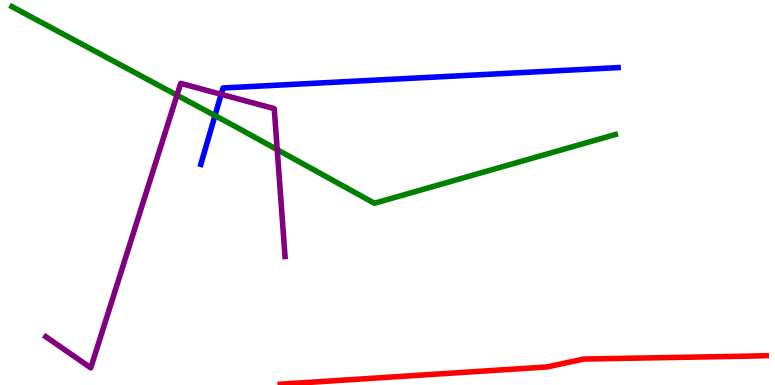[{'lines': ['blue', 'red'], 'intersections': []}, {'lines': ['green', 'red'], 'intersections': []}, {'lines': ['purple', 'red'], 'intersections': []}, {'lines': ['blue', 'green'], 'intersections': [{'x': 2.77, 'y': 7.0}]}, {'lines': ['blue', 'purple'], 'intersections': [{'x': 2.85, 'y': 7.55}]}, {'lines': ['green', 'purple'], 'intersections': [{'x': 2.28, 'y': 7.53}, {'x': 3.58, 'y': 6.11}]}]